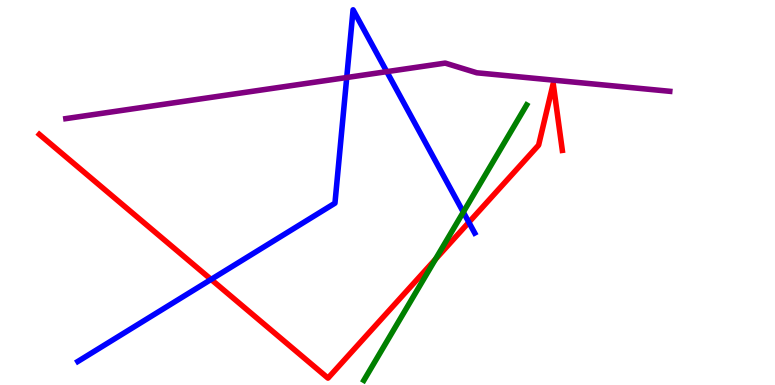[{'lines': ['blue', 'red'], 'intersections': [{'x': 2.72, 'y': 2.74}, {'x': 6.05, 'y': 4.23}]}, {'lines': ['green', 'red'], 'intersections': [{'x': 5.62, 'y': 3.27}]}, {'lines': ['purple', 'red'], 'intersections': []}, {'lines': ['blue', 'green'], 'intersections': [{'x': 5.98, 'y': 4.49}]}, {'lines': ['blue', 'purple'], 'intersections': [{'x': 4.47, 'y': 7.99}, {'x': 4.99, 'y': 8.14}]}, {'lines': ['green', 'purple'], 'intersections': []}]